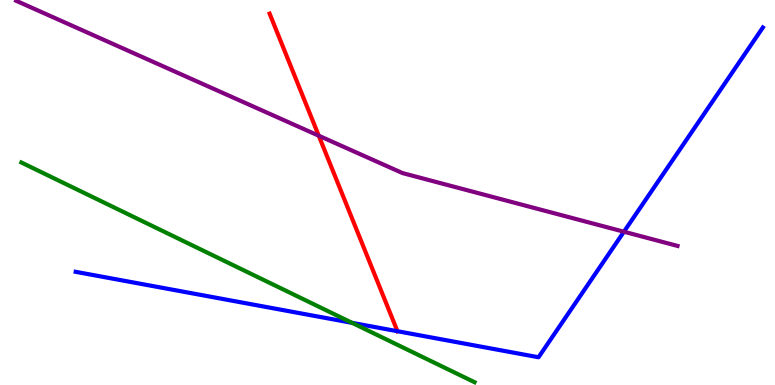[{'lines': ['blue', 'red'], 'intersections': [{'x': 5.13, 'y': 1.4}]}, {'lines': ['green', 'red'], 'intersections': []}, {'lines': ['purple', 'red'], 'intersections': [{'x': 4.11, 'y': 6.47}]}, {'lines': ['blue', 'green'], 'intersections': [{'x': 4.54, 'y': 1.61}]}, {'lines': ['blue', 'purple'], 'intersections': [{'x': 8.05, 'y': 3.98}]}, {'lines': ['green', 'purple'], 'intersections': []}]